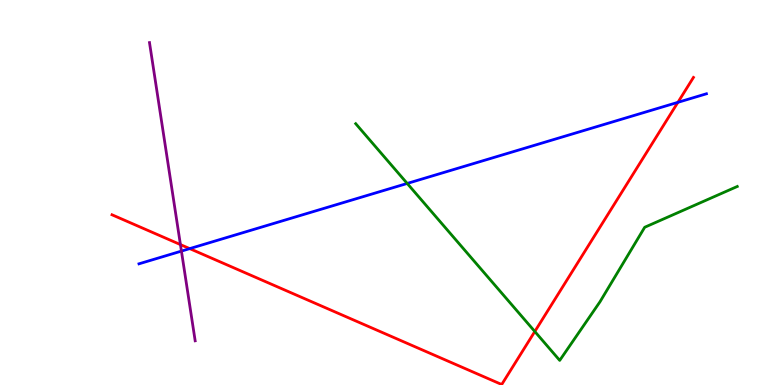[{'lines': ['blue', 'red'], 'intersections': [{'x': 2.45, 'y': 3.54}, {'x': 8.75, 'y': 7.34}]}, {'lines': ['green', 'red'], 'intersections': [{'x': 6.9, 'y': 1.39}]}, {'lines': ['purple', 'red'], 'intersections': [{'x': 2.33, 'y': 3.65}]}, {'lines': ['blue', 'green'], 'intersections': [{'x': 5.25, 'y': 5.24}]}, {'lines': ['blue', 'purple'], 'intersections': [{'x': 2.34, 'y': 3.48}]}, {'lines': ['green', 'purple'], 'intersections': []}]